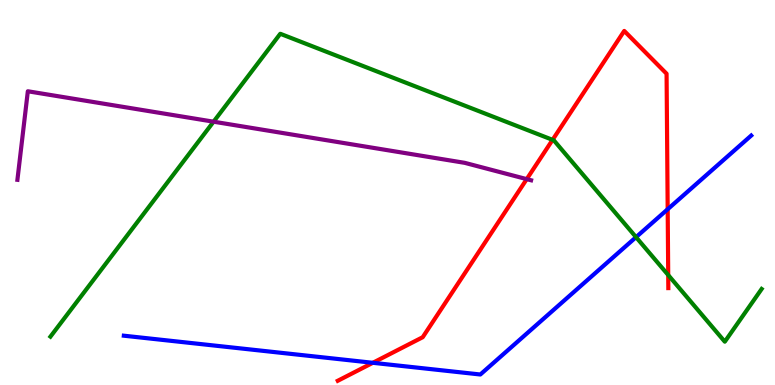[{'lines': ['blue', 'red'], 'intersections': [{'x': 4.81, 'y': 0.577}, {'x': 8.62, 'y': 4.57}]}, {'lines': ['green', 'red'], 'intersections': [{'x': 7.13, 'y': 6.37}, {'x': 8.62, 'y': 2.86}]}, {'lines': ['purple', 'red'], 'intersections': [{'x': 6.8, 'y': 5.35}]}, {'lines': ['blue', 'green'], 'intersections': [{'x': 8.21, 'y': 3.84}]}, {'lines': ['blue', 'purple'], 'intersections': []}, {'lines': ['green', 'purple'], 'intersections': [{'x': 2.76, 'y': 6.84}]}]